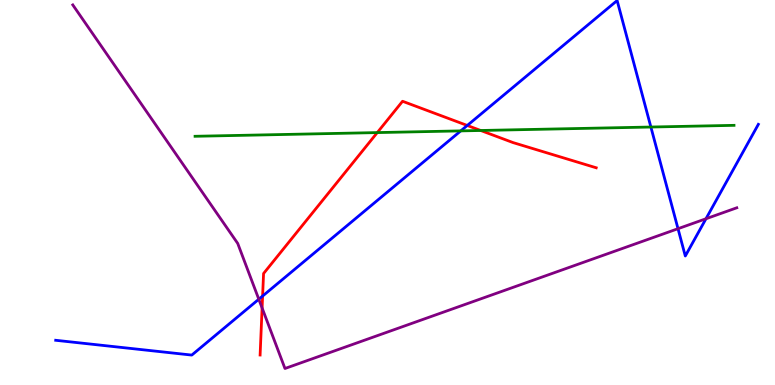[{'lines': ['blue', 'red'], 'intersections': [{'x': 3.39, 'y': 2.31}, {'x': 6.03, 'y': 6.74}]}, {'lines': ['green', 'red'], 'intersections': [{'x': 4.87, 'y': 6.56}, {'x': 6.2, 'y': 6.61}]}, {'lines': ['purple', 'red'], 'intersections': [{'x': 3.38, 'y': 2.0}]}, {'lines': ['blue', 'green'], 'intersections': [{'x': 5.95, 'y': 6.6}, {'x': 8.4, 'y': 6.7}]}, {'lines': ['blue', 'purple'], 'intersections': [{'x': 3.34, 'y': 2.23}, {'x': 8.75, 'y': 4.06}, {'x': 9.11, 'y': 4.32}]}, {'lines': ['green', 'purple'], 'intersections': []}]